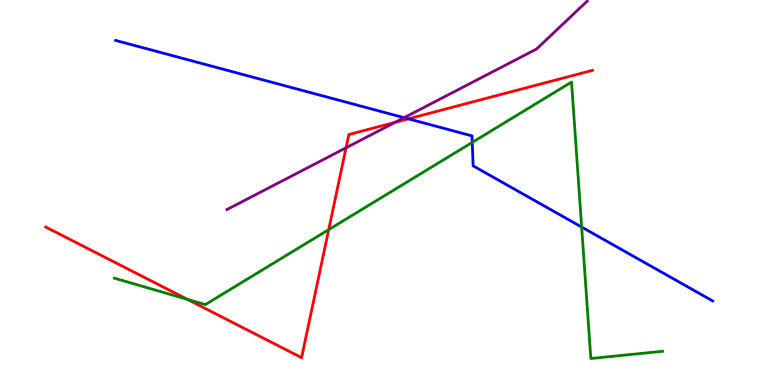[{'lines': ['blue', 'red'], 'intersections': [{'x': 5.27, 'y': 6.91}]}, {'lines': ['green', 'red'], 'intersections': [{'x': 2.42, 'y': 2.22}, {'x': 4.24, 'y': 4.04}]}, {'lines': ['purple', 'red'], 'intersections': [{'x': 4.47, 'y': 6.16}, {'x': 5.1, 'y': 6.82}]}, {'lines': ['blue', 'green'], 'intersections': [{'x': 6.09, 'y': 6.3}, {'x': 7.51, 'y': 4.1}]}, {'lines': ['blue', 'purple'], 'intersections': [{'x': 5.21, 'y': 6.94}]}, {'lines': ['green', 'purple'], 'intersections': []}]